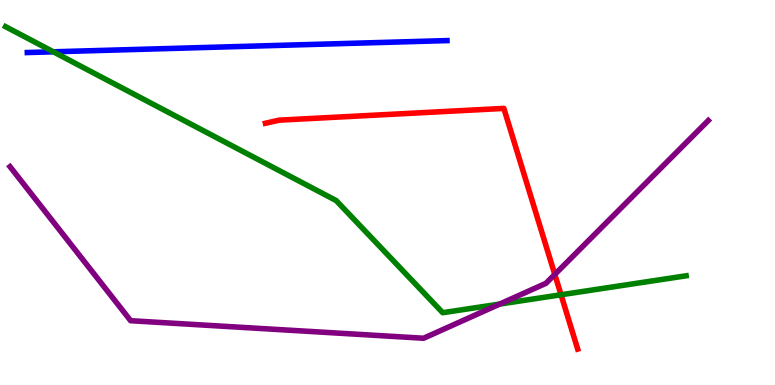[{'lines': ['blue', 'red'], 'intersections': []}, {'lines': ['green', 'red'], 'intersections': [{'x': 7.24, 'y': 2.34}]}, {'lines': ['purple', 'red'], 'intersections': [{'x': 7.16, 'y': 2.87}]}, {'lines': ['blue', 'green'], 'intersections': [{'x': 0.688, 'y': 8.65}]}, {'lines': ['blue', 'purple'], 'intersections': []}, {'lines': ['green', 'purple'], 'intersections': [{'x': 6.45, 'y': 2.1}]}]